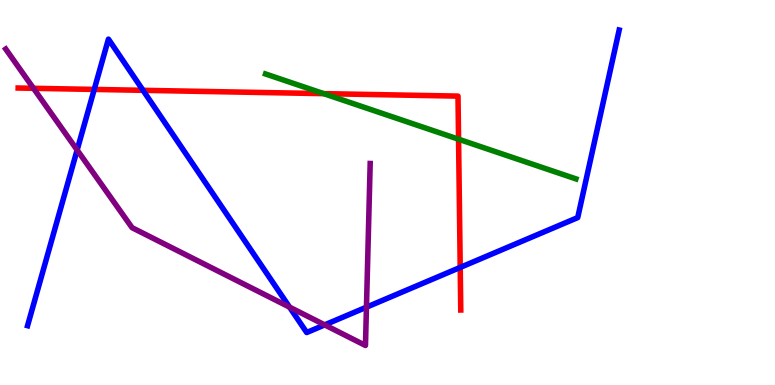[{'lines': ['blue', 'red'], 'intersections': [{'x': 1.22, 'y': 7.68}, {'x': 1.85, 'y': 7.65}, {'x': 5.94, 'y': 3.05}]}, {'lines': ['green', 'red'], 'intersections': [{'x': 4.18, 'y': 7.57}, {'x': 5.92, 'y': 6.38}]}, {'lines': ['purple', 'red'], 'intersections': [{'x': 0.432, 'y': 7.71}]}, {'lines': ['blue', 'green'], 'intersections': []}, {'lines': ['blue', 'purple'], 'intersections': [{'x': 0.995, 'y': 6.1}, {'x': 3.74, 'y': 2.02}, {'x': 4.19, 'y': 1.56}, {'x': 4.73, 'y': 2.02}]}, {'lines': ['green', 'purple'], 'intersections': []}]